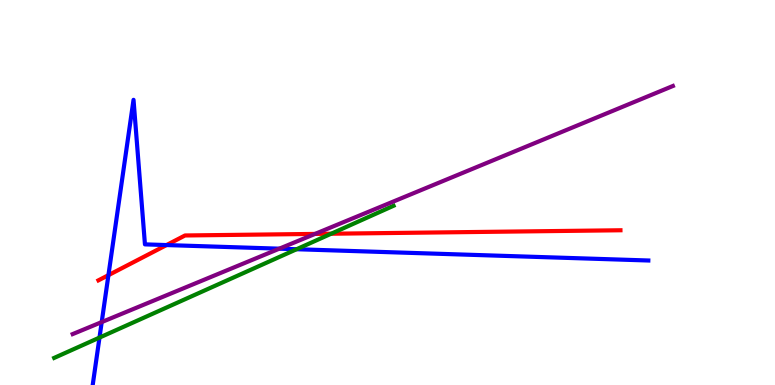[{'lines': ['blue', 'red'], 'intersections': [{'x': 1.4, 'y': 2.85}, {'x': 2.15, 'y': 3.63}]}, {'lines': ['green', 'red'], 'intersections': [{'x': 4.27, 'y': 3.93}]}, {'lines': ['purple', 'red'], 'intersections': [{'x': 4.06, 'y': 3.92}]}, {'lines': ['blue', 'green'], 'intersections': [{'x': 1.28, 'y': 1.23}, {'x': 3.83, 'y': 3.53}]}, {'lines': ['blue', 'purple'], 'intersections': [{'x': 1.31, 'y': 1.63}, {'x': 3.6, 'y': 3.54}]}, {'lines': ['green', 'purple'], 'intersections': []}]